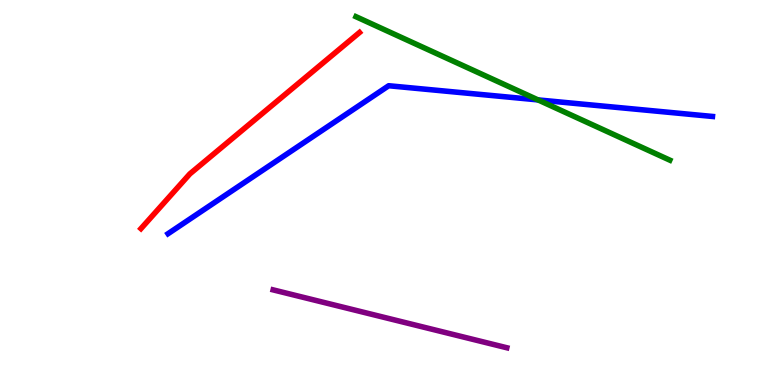[{'lines': ['blue', 'red'], 'intersections': []}, {'lines': ['green', 'red'], 'intersections': []}, {'lines': ['purple', 'red'], 'intersections': []}, {'lines': ['blue', 'green'], 'intersections': [{'x': 6.94, 'y': 7.41}]}, {'lines': ['blue', 'purple'], 'intersections': []}, {'lines': ['green', 'purple'], 'intersections': []}]